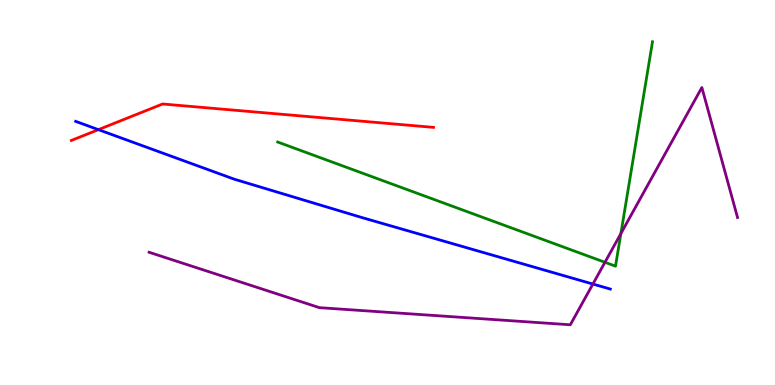[{'lines': ['blue', 'red'], 'intersections': [{'x': 1.27, 'y': 6.63}]}, {'lines': ['green', 'red'], 'intersections': []}, {'lines': ['purple', 'red'], 'intersections': []}, {'lines': ['blue', 'green'], 'intersections': []}, {'lines': ['blue', 'purple'], 'intersections': [{'x': 7.65, 'y': 2.62}]}, {'lines': ['green', 'purple'], 'intersections': [{'x': 7.81, 'y': 3.19}, {'x': 8.01, 'y': 3.93}]}]